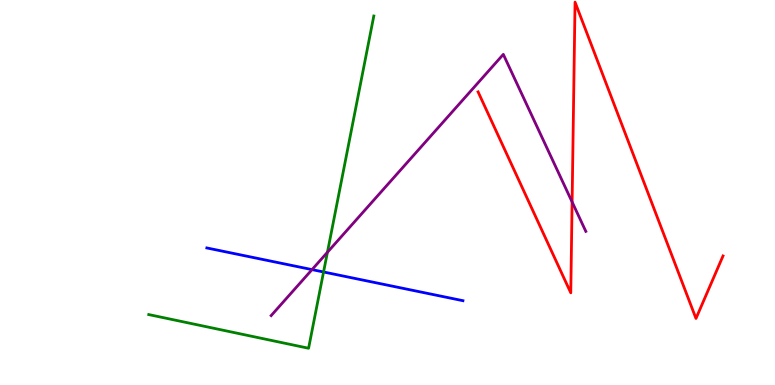[{'lines': ['blue', 'red'], 'intersections': []}, {'lines': ['green', 'red'], 'intersections': []}, {'lines': ['purple', 'red'], 'intersections': [{'x': 7.38, 'y': 4.75}]}, {'lines': ['blue', 'green'], 'intersections': [{'x': 4.17, 'y': 2.94}]}, {'lines': ['blue', 'purple'], 'intersections': [{'x': 4.03, 'y': 3.0}]}, {'lines': ['green', 'purple'], 'intersections': [{'x': 4.22, 'y': 3.45}]}]